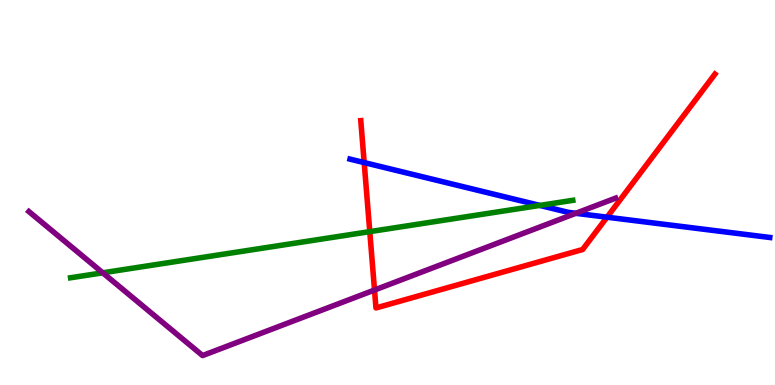[{'lines': ['blue', 'red'], 'intersections': [{'x': 4.7, 'y': 5.78}, {'x': 7.83, 'y': 4.36}]}, {'lines': ['green', 'red'], 'intersections': [{'x': 4.77, 'y': 3.98}]}, {'lines': ['purple', 'red'], 'intersections': [{'x': 4.83, 'y': 2.47}]}, {'lines': ['blue', 'green'], 'intersections': [{'x': 6.97, 'y': 4.66}]}, {'lines': ['blue', 'purple'], 'intersections': [{'x': 7.43, 'y': 4.46}]}, {'lines': ['green', 'purple'], 'intersections': [{'x': 1.33, 'y': 2.91}]}]